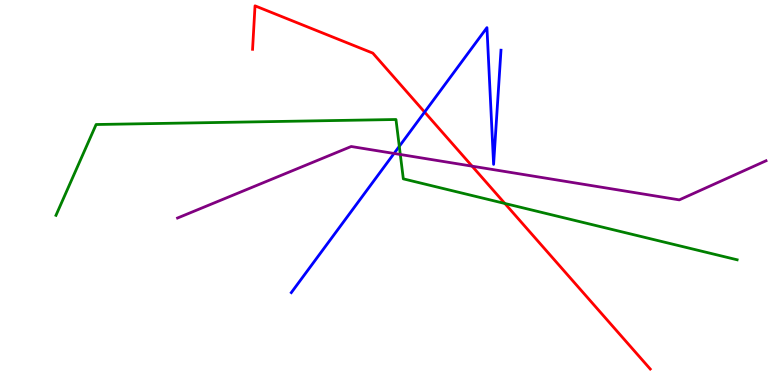[{'lines': ['blue', 'red'], 'intersections': [{'x': 5.48, 'y': 7.09}]}, {'lines': ['green', 'red'], 'intersections': [{'x': 6.51, 'y': 4.72}]}, {'lines': ['purple', 'red'], 'intersections': [{'x': 6.09, 'y': 5.68}]}, {'lines': ['blue', 'green'], 'intersections': [{'x': 5.15, 'y': 6.2}]}, {'lines': ['blue', 'purple'], 'intersections': [{'x': 5.08, 'y': 6.01}]}, {'lines': ['green', 'purple'], 'intersections': [{'x': 5.17, 'y': 5.99}]}]